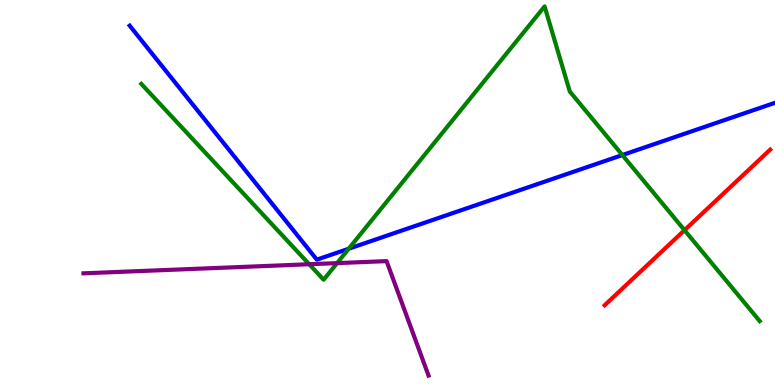[{'lines': ['blue', 'red'], 'intersections': []}, {'lines': ['green', 'red'], 'intersections': [{'x': 8.83, 'y': 4.02}]}, {'lines': ['purple', 'red'], 'intersections': []}, {'lines': ['blue', 'green'], 'intersections': [{'x': 4.5, 'y': 3.54}, {'x': 8.03, 'y': 5.97}]}, {'lines': ['blue', 'purple'], 'intersections': []}, {'lines': ['green', 'purple'], 'intersections': [{'x': 3.99, 'y': 3.14}, {'x': 4.35, 'y': 3.17}]}]